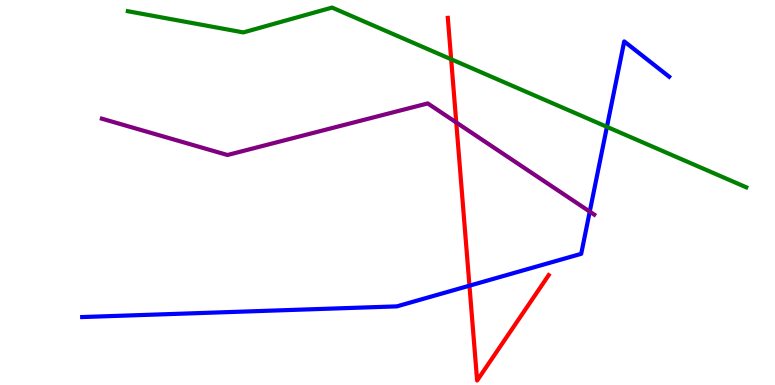[{'lines': ['blue', 'red'], 'intersections': [{'x': 6.06, 'y': 2.58}]}, {'lines': ['green', 'red'], 'intersections': [{'x': 5.82, 'y': 8.46}]}, {'lines': ['purple', 'red'], 'intersections': [{'x': 5.89, 'y': 6.82}]}, {'lines': ['blue', 'green'], 'intersections': [{'x': 7.83, 'y': 6.71}]}, {'lines': ['blue', 'purple'], 'intersections': [{'x': 7.61, 'y': 4.5}]}, {'lines': ['green', 'purple'], 'intersections': []}]